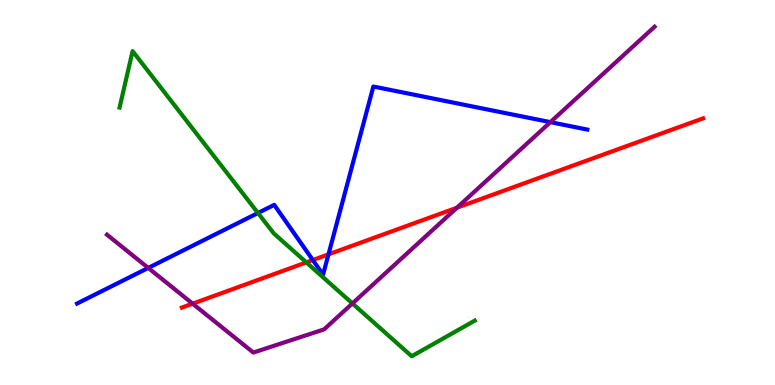[{'lines': ['blue', 'red'], 'intersections': [{'x': 4.04, 'y': 3.25}, {'x': 4.24, 'y': 3.39}]}, {'lines': ['green', 'red'], 'intersections': [{'x': 3.95, 'y': 3.18}]}, {'lines': ['purple', 'red'], 'intersections': [{'x': 2.49, 'y': 2.11}, {'x': 5.9, 'y': 4.61}]}, {'lines': ['blue', 'green'], 'intersections': [{'x': 3.33, 'y': 4.47}]}, {'lines': ['blue', 'purple'], 'intersections': [{'x': 1.91, 'y': 3.04}, {'x': 7.1, 'y': 6.83}]}, {'lines': ['green', 'purple'], 'intersections': [{'x': 4.55, 'y': 2.12}]}]